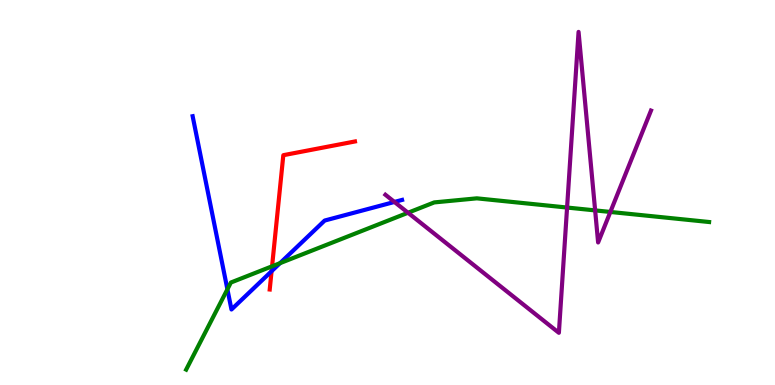[{'lines': ['blue', 'red'], 'intersections': [{'x': 3.5, 'y': 2.96}]}, {'lines': ['green', 'red'], 'intersections': [{'x': 3.51, 'y': 3.08}]}, {'lines': ['purple', 'red'], 'intersections': []}, {'lines': ['blue', 'green'], 'intersections': [{'x': 2.93, 'y': 2.49}, {'x': 3.61, 'y': 3.16}]}, {'lines': ['blue', 'purple'], 'intersections': [{'x': 5.09, 'y': 4.75}]}, {'lines': ['green', 'purple'], 'intersections': [{'x': 5.26, 'y': 4.47}, {'x': 7.32, 'y': 4.61}, {'x': 7.68, 'y': 4.54}, {'x': 7.88, 'y': 4.49}]}]